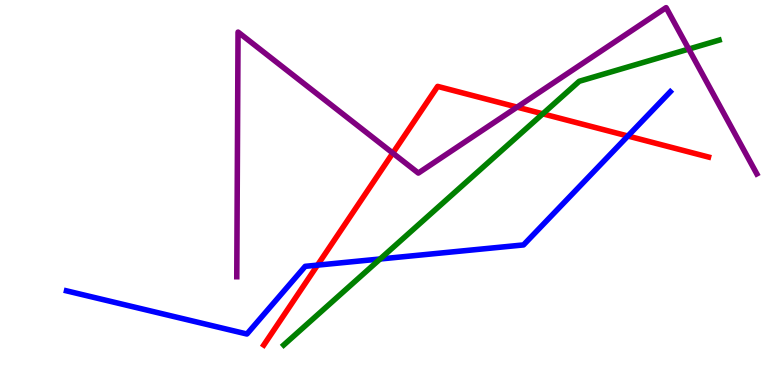[{'lines': ['blue', 'red'], 'intersections': [{'x': 4.1, 'y': 3.11}, {'x': 8.1, 'y': 6.47}]}, {'lines': ['green', 'red'], 'intersections': [{'x': 7.0, 'y': 7.04}]}, {'lines': ['purple', 'red'], 'intersections': [{'x': 5.07, 'y': 6.02}, {'x': 6.67, 'y': 7.22}]}, {'lines': ['blue', 'green'], 'intersections': [{'x': 4.9, 'y': 3.27}]}, {'lines': ['blue', 'purple'], 'intersections': []}, {'lines': ['green', 'purple'], 'intersections': [{'x': 8.89, 'y': 8.73}]}]